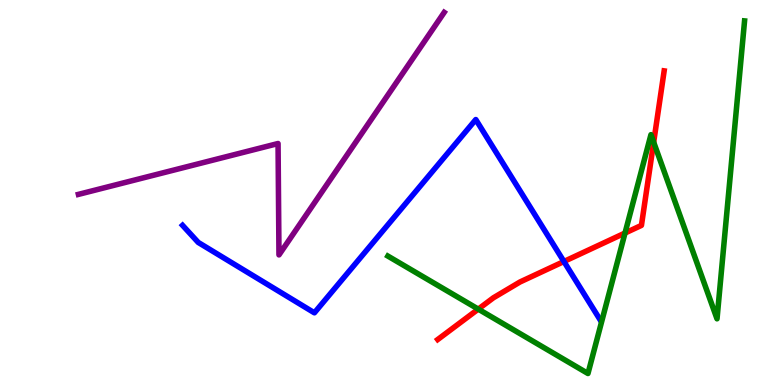[{'lines': ['blue', 'red'], 'intersections': [{'x': 7.28, 'y': 3.21}]}, {'lines': ['green', 'red'], 'intersections': [{'x': 6.17, 'y': 1.97}, {'x': 8.06, 'y': 3.95}, {'x': 8.43, 'y': 6.31}]}, {'lines': ['purple', 'red'], 'intersections': []}, {'lines': ['blue', 'green'], 'intersections': []}, {'lines': ['blue', 'purple'], 'intersections': []}, {'lines': ['green', 'purple'], 'intersections': []}]